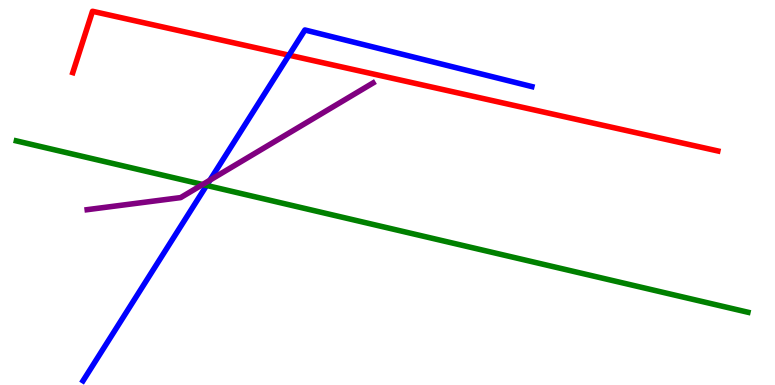[{'lines': ['blue', 'red'], 'intersections': [{'x': 3.73, 'y': 8.57}]}, {'lines': ['green', 'red'], 'intersections': []}, {'lines': ['purple', 'red'], 'intersections': []}, {'lines': ['blue', 'green'], 'intersections': [{'x': 2.67, 'y': 5.18}]}, {'lines': ['blue', 'purple'], 'intersections': [{'x': 2.71, 'y': 5.32}]}, {'lines': ['green', 'purple'], 'intersections': [{'x': 2.61, 'y': 5.21}]}]